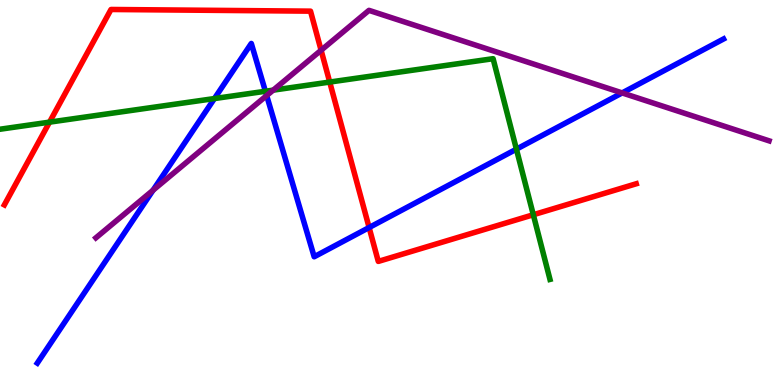[{'lines': ['blue', 'red'], 'intersections': [{'x': 4.76, 'y': 4.09}]}, {'lines': ['green', 'red'], 'intersections': [{'x': 0.639, 'y': 6.83}, {'x': 4.25, 'y': 7.87}, {'x': 6.88, 'y': 4.42}]}, {'lines': ['purple', 'red'], 'intersections': [{'x': 4.14, 'y': 8.7}]}, {'lines': ['blue', 'green'], 'intersections': [{'x': 2.77, 'y': 7.44}, {'x': 3.42, 'y': 7.63}, {'x': 6.66, 'y': 6.13}]}, {'lines': ['blue', 'purple'], 'intersections': [{'x': 1.97, 'y': 5.06}, {'x': 3.44, 'y': 7.52}, {'x': 8.03, 'y': 7.59}]}, {'lines': ['green', 'purple'], 'intersections': [{'x': 3.52, 'y': 7.66}]}]